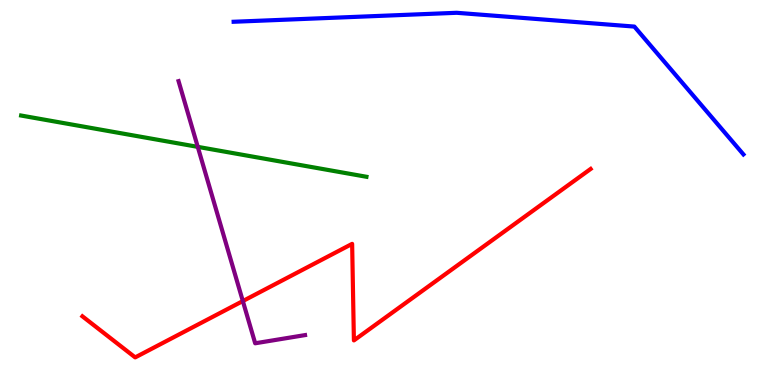[{'lines': ['blue', 'red'], 'intersections': []}, {'lines': ['green', 'red'], 'intersections': []}, {'lines': ['purple', 'red'], 'intersections': [{'x': 3.13, 'y': 2.18}]}, {'lines': ['blue', 'green'], 'intersections': []}, {'lines': ['blue', 'purple'], 'intersections': []}, {'lines': ['green', 'purple'], 'intersections': [{'x': 2.55, 'y': 6.19}]}]